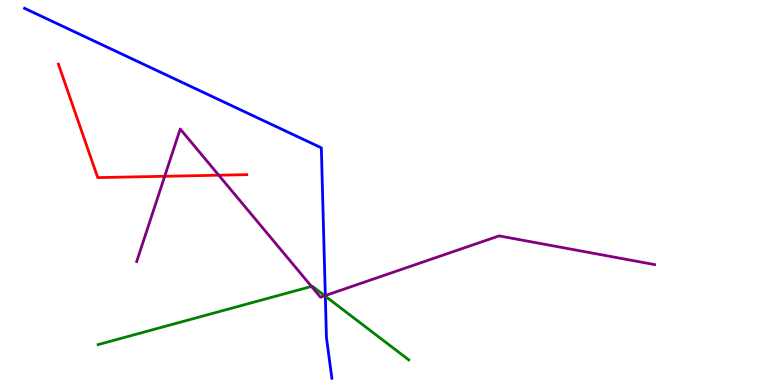[{'lines': ['blue', 'red'], 'intersections': []}, {'lines': ['green', 'red'], 'intersections': []}, {'lines': ['purple', 'red'], 'intersections': [{'x': 2.13, 'y': 5.42}, {'x': 2.82, 'y': 5.45}]}, {'lines': ['blue', 'green'], 'intersections': [{'x': 4.2, 'y': 2.31}]}, {'lines': ['blue', 'purple'], 'intersections': [{'x': 4.2, 'y': 2.32}]}, {'lines': ['green', 'purple'], 'intersections': [{'x': 4.02, 'y': 2.56}, {'x': 4.19, 'y': 2.32}]}]